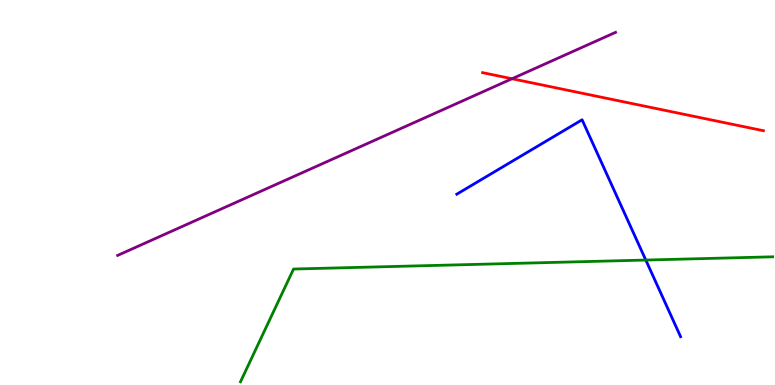[{'lines': ['blue', 'red'], 'intersections': []}, {'lines': ['green', 'red'], 'intersections': []}, {'lines': ['purple', 'red'], 'intersections': [{'x': 6.61, 'y': 7.95}]}, {'lines': ['blue', 'green'], 'intersections': [{'x': 8.33, 'y': 3.25}]}, {'lines': ['blue', 'purple'], 'intersections': []}, {'lines': ['green', 'purple'], 'intersections': []}]